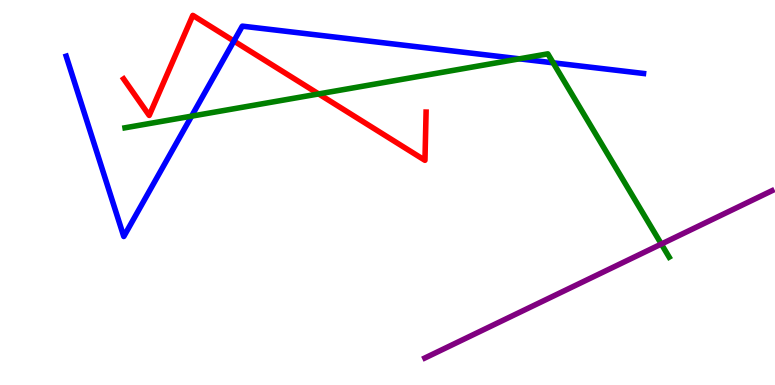[{'lines': ['blue', 'red'], 'intersections': [{'x': 3.02, 'y': 8.93}]}, {'lines': ['green', 'red'], 'intersections': [{'x': 4.11, 'y': 7.56}]}, {'lines': ['purple', 'red'], 'intersections': []}, {'lines': ['blue', 'green'], 'intersections': [{'x': 2.47, 'y': 6.98}, {'x': 6.7, 'y': 8.47}, {'x': 7.14, 'y': 8.37}]}, {'lines': ['blue', 'purple'], 'intersections': []}, {'lines': ['green', 'purple'], 'intersections': [{'x': 8.53, 'y': 3.66}]}]